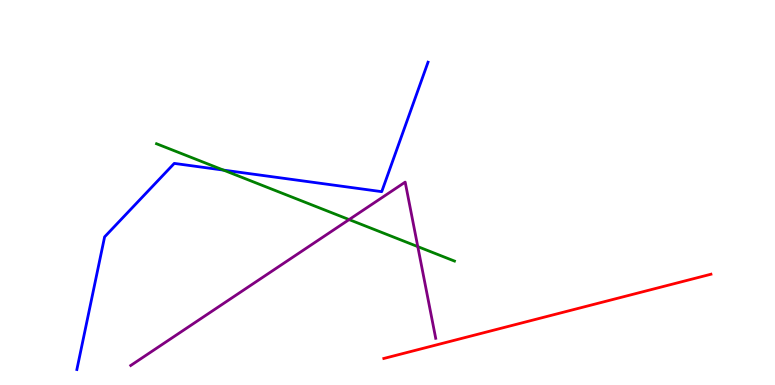[{'lines': ['blue', 'red'], 'intersections': []}, {'lines': ['green', 'red'], 'intersections': []}, {'lines': ['purple', 'red'], 'intersections': []}, {'lines': ['blue', 'green'], 'intersections': [{'x': 2.88, 'y': 5.58}]}, {'lines': ['blue', 'purple'], 'intersections': []}, {'lines': ['green', 'purple'], 'intersections': [{'x': 4.5, 'y': 4.3}, {'x': 5.39, 'y': 3.59}]}]